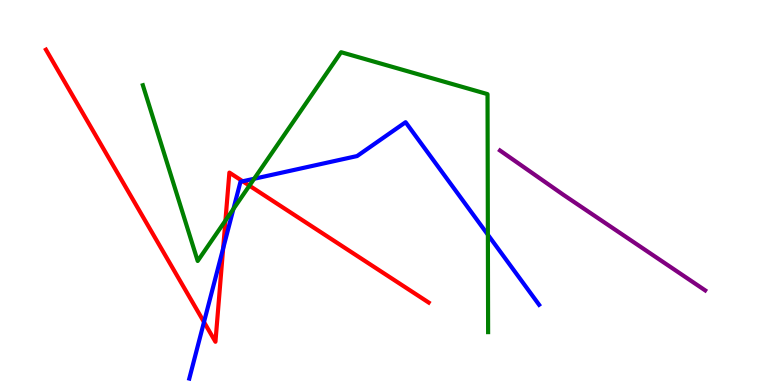[{'lines': ['blue', 'red'], 'intersections': [{'x': 2.63, 'y': 1.63}, {'x': 2.88, 'y': 3.55}, {'x': 3.13, 'y': 5.29}]}, {'lines': ['green', 'red'], 'intersections': [{'x': 2.91, 'y': 4.27}, {'x': 3.22, 'y': 5.18}]}, {'lines': ['purple', 'red'], 'intersections': []}, {'lines': ['blue', 'green'], 'intersections': [{'x': 3.01, 'y': 4.57}, {'x': 3.28, 'y': 5.36}, {'x': 6.3, 'y': 3.9}]}, {'lines': ['blue', 'purple'], 'intersections': []}, {'lines': ['green', 'purple'], 'intersections': []}]